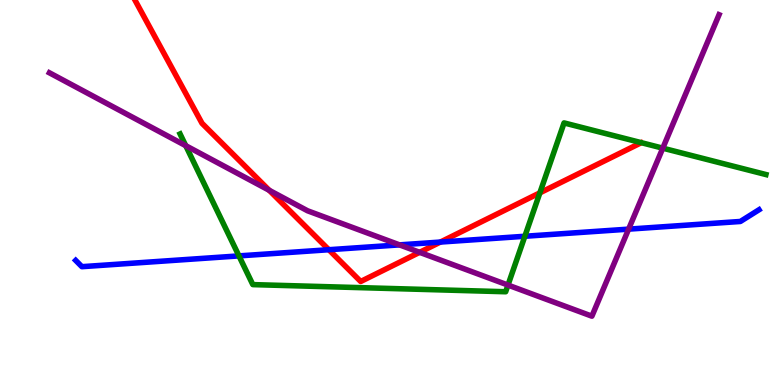[{'lines': ['blue', 'red'], 'intersections': [{'x': 4.24, 'y': 3.51}, {'x': 5.68, 'y': 3.71}]}, {'lines': ['green', 'red'], 'intersections': [{'x': 6.97, 'y': 4.99}]}, {'lines': ['purple', 'red'], 'intersections': [{'x': 3.47, 'y': 5.06}, {'x': 5.41, 'y': 3.45}]}, {'lines': ['blue', 'green'], 'intersections': [{'x': 3.08, 'y': 3.35}, {'x': 6.77, 'y': 3.86}]}, {'lines': ['blue', 'purple'], 'intersections': [{'x': 5.15, 'y': 3.64}, {'x': 8.11, 'y': 4.05}]}, {'lines': ['green', 'purple'], 'intersections': [{'x': 2.4, 'y': 6.22}, {'x': 6.55, 'y': 2.6}, {'x': 8.55, 'y': 6.15}]}]